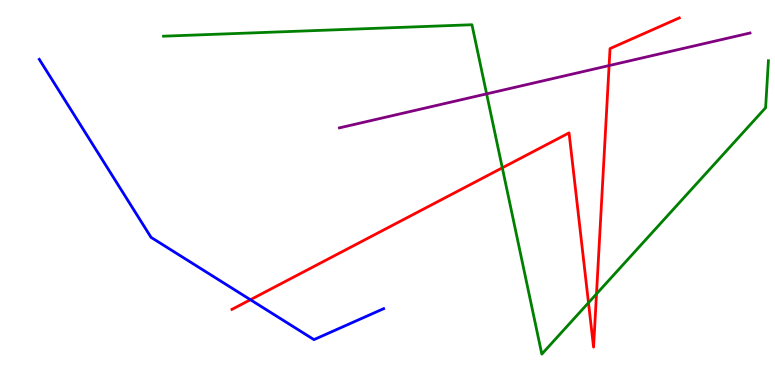[{'lines': ['blue', 'red'], 'intersections': [{'x': 3.23, 'y': 2.21}]}, {'lines': ['green', 'red'], 'intersections': [{'x': 6.48, 'y': 5.64}, {'x': 7.59, 'y': 2.14}, {'x': 7.7, 'y': 2.37}]}, {'lines': ['purple', 'red'], 'intersections': [{'x': 7.86, 'y': 8.3}]}, {'lines': ['blue', 'green'], 'intersections': []}, {'lines': ['blue', 'purple'], 'intersections': []}, {'lines': ['green', 'purple'], 'intersections': [{'x': 6.28, 'y': 7.56}]}]